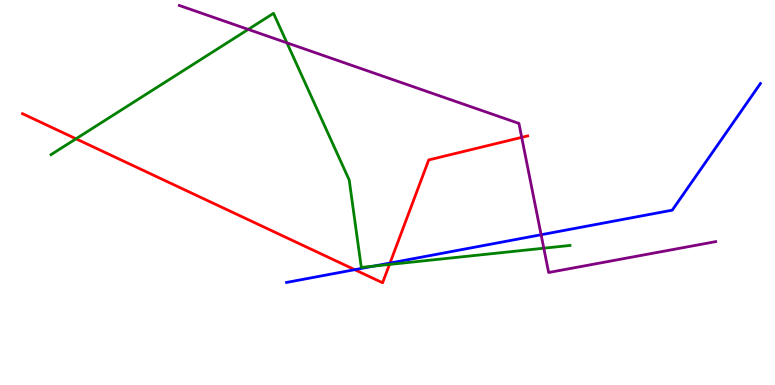[{'lines': ['blue', 'red'], 'intersections': [{'x': 4.58, 'y': 3.0}, {'x': 5.03, 'y': 3.17}]}, {'lines': ['green', 'red'], 'intersections': [{'x': 0.98, 'y': 6.39}, {'x': 5.03, 'y': 3.13}]}, {'lines': ['purple', 'red'], 'intersections': [{'x': 6.73, 'y': 6.43}]}, {'lines': ['blue', 'green'], 'intersections': [{'x': 4.82, 'y': 3.09}]}, {'lines': ['blue', 'purple'], 'intersections': [{'x': 6.98, 'y': 3.9}]}, {'lines': ['green', 'purple'], 'intersections': [{'x': 3.2, 'y': 9.24}, {'x': 3.7, 'y': 8.89}, {'x': 7.02, 'y': 3.55}]}]